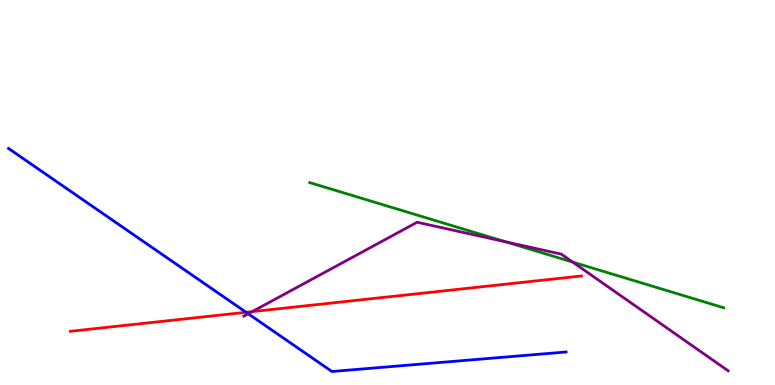[{'lines': ['blue', 'red'], 'intersections': [{'x': 3.18, 'y': 1.89}]}, {'lines': ['green', 'red'], 'intersections': []}, {'lines': ['purple', 'red'], 'intersections': [{'x': 3.25, 'y': 1.91}]}, {'lines': ['blue', 'green'], 'intersections': []}, {'lines': ['blue', 'purple'], 'intersections': [{'x': 3.2, 'y': 1.85}]}, {'lines': ['green', 'purple'], 'intersections': [{'x': 6.52, 'y': 3.72}, {'x': 7.39, 'y': 3.19}]}]